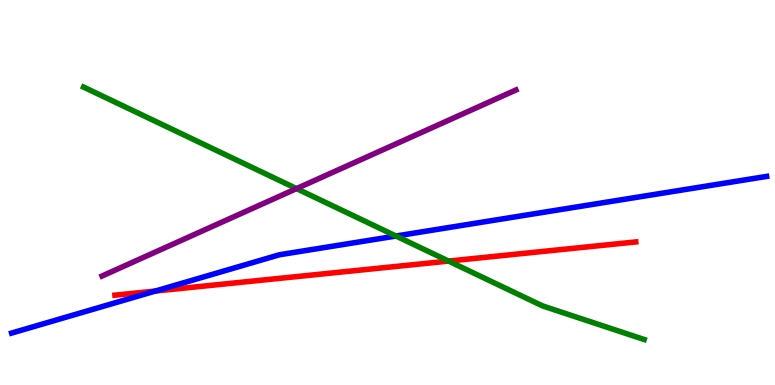[{'lines': ['blue', 'red'], 'intersections': [{'x': 2.01, 'y': 2.44}]}, {'lines': ['green', 'red'], 'intersections': [{'x': 5.79, 'y': 3.22}]}, {'lines': ['purple', 'red'], 'intersections': []}, {'lines': ['blue', 'green'], 'intersections': [{'x': 5.11, 'y': 3.87}]}, {'lines': ['blue', 'purple'], 'intersections': []}, {'lines': ['green', 'purple'], 'intersections': [{'x': 3.83, 'y': 5.1}]}]